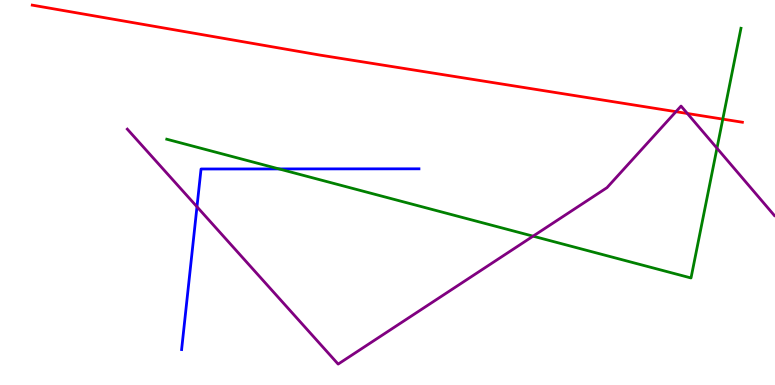[{'lines': ['blue', 'red'], 'intersections': []}, {'lines': ['green', 'red'], 'intersections': [{'x': 9.33, 'y': 6.91}]}, {'lines': ['purple', 'red'], 'intersections': [{'x': 8.72, 'y': 7.1}, {'x': 8.87, 'y': 7.05}]}, {'lines': ['blue', 'green'], 'intersections': [{'x': 3.6, 'y': 5.61}]}, {'lines': ['blue', 'purple'], 'intersections': [{'x': 2.54, 'y': 4.63}]}, {'lines': ['green', 'purple'], 'intersections': [{'x': 6.88, 'y': 3.87}, {'x': 9.25, 'y': 6.15}]}]